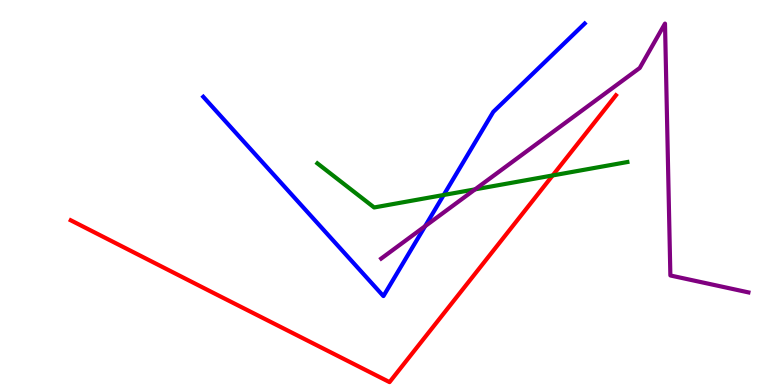[{'lines': ['blue', 'red'], 'intersections': []}, {'lines': ['green', 'red'], 'intersections': [{'x': 7.13, 'y': 5.44}]}, {'lines': ['purple', 'red'], 'intersections': []}, {'lines': ['blue', 'green'], 'intersections': [{'x': 5.73, 'y': 4.94}]}, {'lines': ['blue', 'purple'], 'intersections': [{'x': 5.49, 'y': 4.12}]}, {'lines': ['green', 'purple'], 'intersections': [{'x': 6.13, 'y': 5.08}]}]